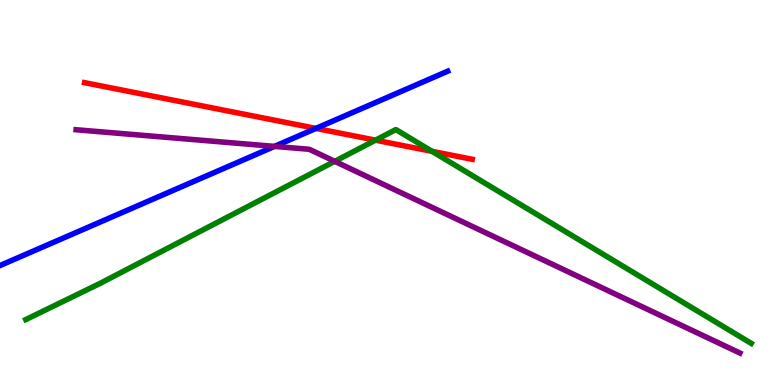[{'lines': ['blue', 'red'], 'intersections': [{'x': 4.08, 'y': 6.66}]}, {'lines': ['green', 'red'], 'intersections': [{'x': 4.84, 'y': 6.36}, {'x': 5.57, 'y': 6.07}]}, {'lines': ['purple', 'red'], 'intersections': []}, {'lines': ['blue', 'green'], 'intersections': []}, {'lines': ['blue', 'purple'], 'intersections': [{'x': 3.54, 'y': 6.2}]}, {'lines': ['green', 'purple'], 'intersections': [{'x': 4.32, 'y': 5.81}]}]